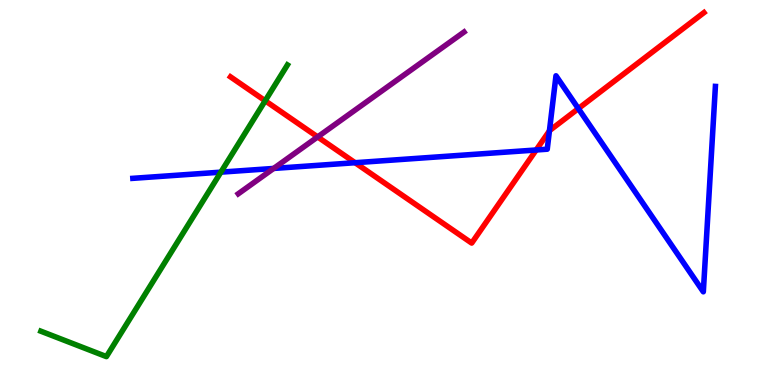[{'lines': ['blue', 'red'], 'intersections': [{'x': 4.58, 'y': 5.77}, {'x': 6.92, 'y': 6.1}, {'x': 7.09, 'y': 6.6}, {'x': 7.46, 'y': 7.18}]}, {'lines': ['green', 'red'], 'intersections': [{'x': 3.42, 'y': 7.38}]}, {'lines': ['purple', 'red'], 'intersections': [{'x': 4.1, 'y': 6.44}]}, {'lines': ['blue', 'green'], 'intersections': [{'x': 2.85, 'y': 5.53}]}, {'lines': ['blue', 'purple'], 'intersections': [{'x': 3.53, 'y': 5.62}]}, {'lines': ['green', 'purple'], 'intersections': []}]